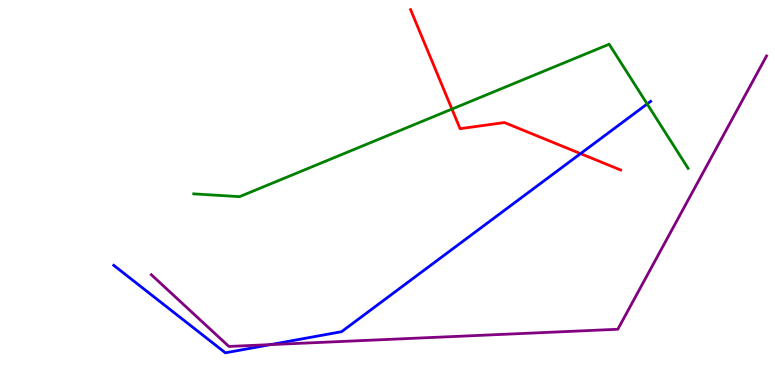[{'lines': ['blue', 'red'], 'intersections': [{'x': 7.49, 'y': 6.01}]}, {'lines': ['green', 'red'], 'intersections': [{'x': 5.83, 'y': 7.17}]}, {'lines': ['purple', 'red'], 'intersections': []}, {'lines': ['blue', 'green'], 'intersections': [{'x': 8.35, 'y': 7.3}]}, {'lines': ['blue', 'purple'], 'intersections': [{'x': 3.49, 'y': 1.05}]}, {'lines': ['green', 'purple'], 'intersections': []}]